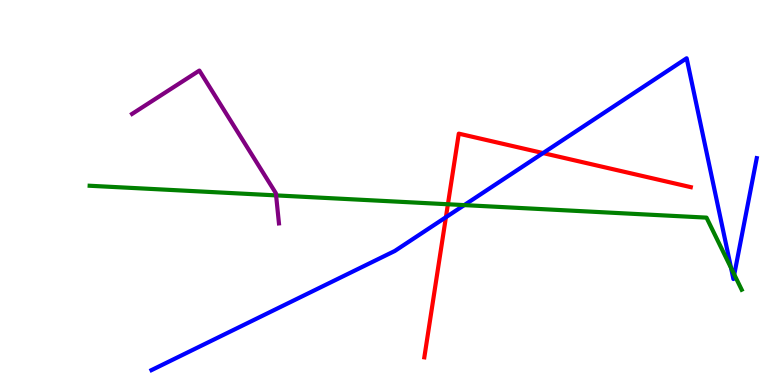[{'lines': ['blue', 'red'], 'intersections': [{'x': 5.75, 'y': 4.36}, {'x': 7.01, 'y': 6.02}]}, {'lines': ['green', 'red'], 'intersections': [{'x': 5.78, 'y': 4.69}]}, {'lines': ['purple', 'red'], 'intersections': []}, {'lines': ['blue', 'green'], 'intersections': [{'x': 5.99, 'y': 4.67}, {'x': 9.43, 'y': 3.04}, {'x': 9.47, 'y': 2.87}]}, {'lines': ['blue', 'purple'], 'intersections': []}, {'lines': ['green', 'purple'], 'intersections': [{'x': 3.56, 'y': 4.93}]}]